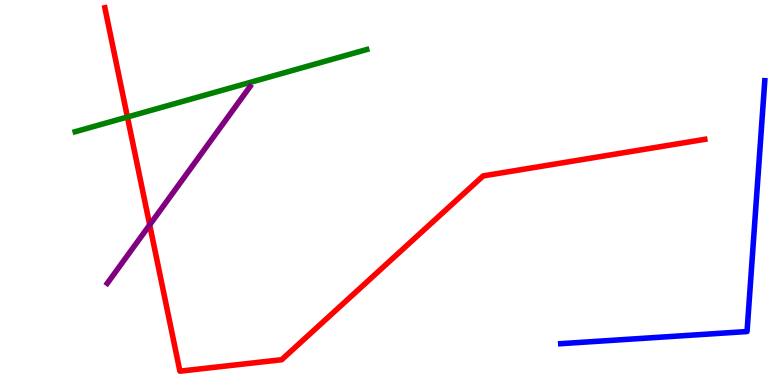[{'lines': ['blue', 'red'], 'intersections': []}, {'lines': ['green', 'red'], 'intersections': [{'x': 1.64, 'y': 6.96}]}, {'lines': ['purple', 'red'], 'intersections': [{'x': 1.93, 'y': 4.16}]}, {'lines': ['blue', 'green'], 'intersections': []}, {'lines': ['blue', 'purple'], 'intersections': []}, {'lines': ['green', 'purple'], 'intersections': []}]